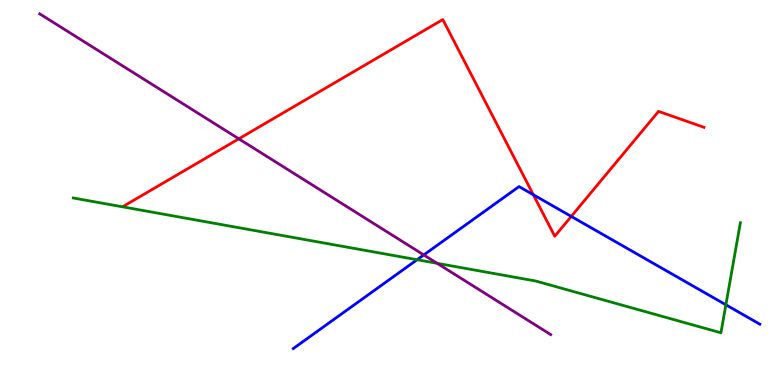[{'lines': ['blue', 'red'], 'intersections': [{'x': 6.88, 'y': 4.94}, {'x': 7.37, 'y': 4.38}]}, {'lines': ['green', 'red'], 'intersections': []}, {'lines': ['purple', 'red'], 'intersections': [{'x': 3.08, 'y': 6.39}]}, {'lines': ['blue', 'green'], 'intersections': [{'x': 5.38, 'y': 3.25}, {'x': 9.37, 'y': 2.08}]}, {'lines': ['blue', 'purple'], 'intersections': [{'x': 5.47, 'y': 3.38}]}, {'lines': ['green', 'purple'], 'intersections': [{'x': 5.64, 'y': 3.16}]}]